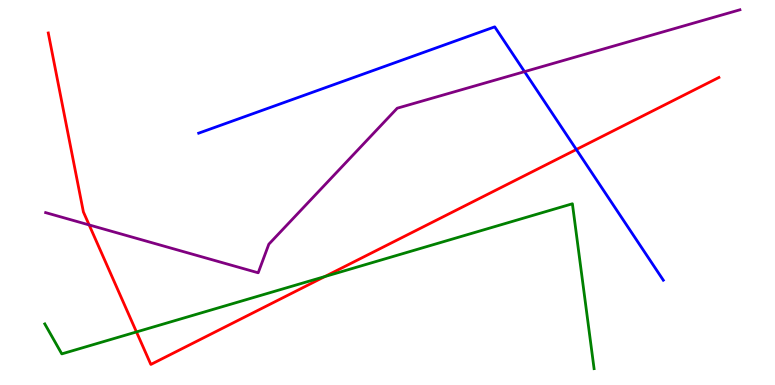[{'lines': ['blue', 'red'], 'intersections': [{'x': 7.44, 'y': 6.12}]}, {'lines': ['green', 'red'], 'intersections': [{'x': 1.76, 'y': 1.38}, {'x': 4.19, 'y': 2.82}]}, {'lines': ['purple', 'red'], 'intersections': [{'x': 1.15, 'y': 4.16}]}, {'lines': ['blue', 'green'], 'intersections': []}, {'lines': ['blue', 'purple'], 'intersections': [{'x': 6.77, 'y': 8.14}]}, {'lines': ['green', 'purple'], 'intersections': []}]